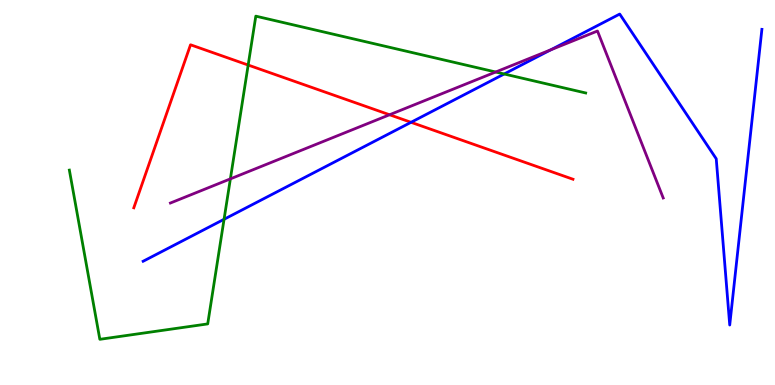[{'lines': ['blue', 'red'], 'intersections': [{'x': 5.3, 'y': 6.82}]}, {'lines': ['green', 'red'], 'intersections': [{'x': 3.2, 'y': 8.31}]}, {'lines': ['purple', 'red'], 'intersections': [{'x': 5.03, 'y': 7.02}]}, {'lines': ['blue', 'green'], 'intersections': [{'x': 2.89, 'y': 4.3}, {'x': 6.51, 'y': 8.08}]}, {'lines': ['blue', 'purple'], 'intersections': [{'x': 7.11, 'y': 8.71}]}, {'lines': ['green', 'purple'], 'intersections': [{'x': 2.97, 'y': 5.35}, {'x': 6.4, 'y': 8.13}]}]